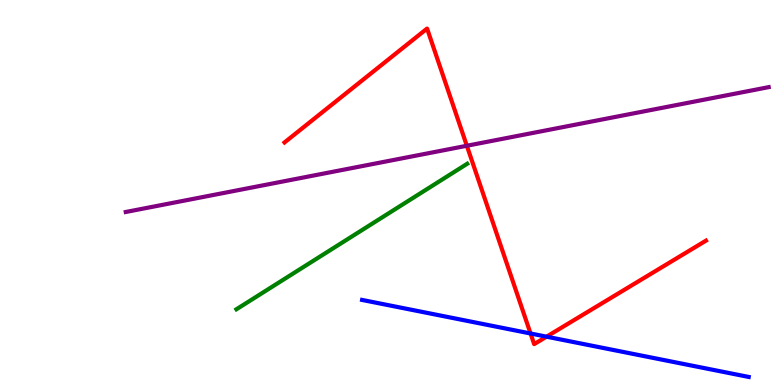[{'lines': ['blue', 'red'], 'intersections': [{'x': 6.85, 'y': 1.34}, {'x': 7.05, 'y': 1.26}]}, {'lines': ['green', 'red'], 'intersections': []}, {'lines': ['purple', 'red'], 'intersections': [{'x': 6.02, 'y': 6.21}]}, {'lines': ['blue', 'green'], 'intersections': []}, {'lines': ['blue', 'purple'], 'intersections': []}, {'lines': ['green', 'purple'], 'intersections': []}]